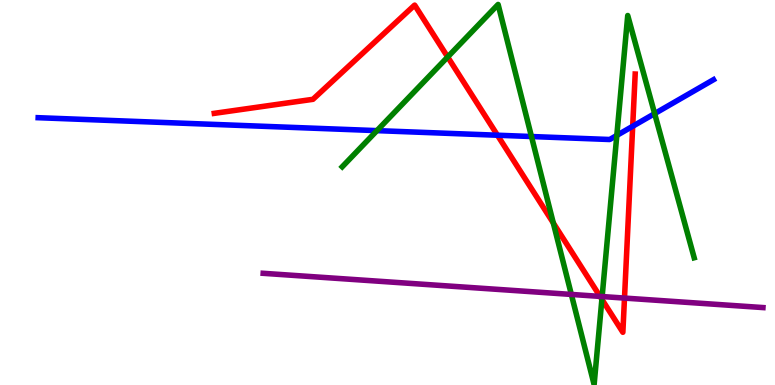[{'lines': ['blue', 'red'], 'intersections': [{'x': 6.42, 'y': 6.49}, {'x': 8.16, 'y': 6.72}]}, {'lines': ['green', 'red'], 'intersections': [{'x': 5.78, 'y': 8.52}, {'x': 7.14, 'y': 4.21}, {'x': 7.77, 'y': 2.23}]}, {'lines': ['purple', 'red'], 'intersections': [{'x': 7.74, 'y': 2.3}, {'x': 8.06, 'y': 2.26}]}, {'lines': ['blue', 'green'], 'intersections': [{'x': 4.86, 'y': 6.61}, {'x': 6.86, 'y': 6.45}, {'x': 7.96, 'y': 6.48}, {'x': 8.45, 'y': 7.05}]}, {'lines': ['blue', 'purple'], 'intersections': []}, {'lines': ['green', 'purple'], 'intersections': [{'x': 7.37, 'y': 2.35}, {'x': 7.77, 'y': 2.3}]}]